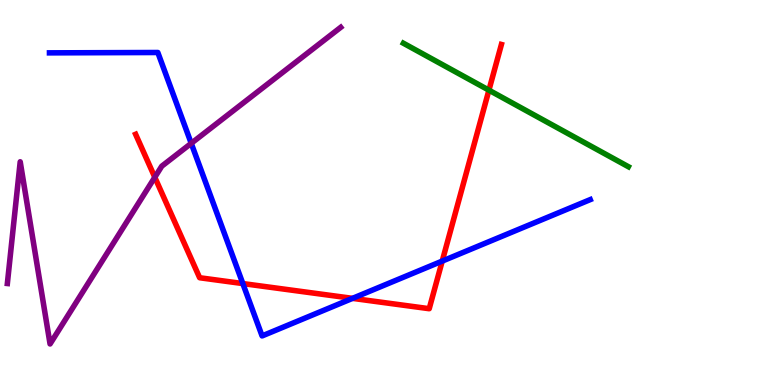[{'lines': ['blue', 'red'], 'intersections': [{'x': 3.13, 'y': 2.63}, {'x': 4.55, 'y': 2.25}, {'x': 5.71, 'y': 3.22}]}, {'lines': ['green', 'red'], 'intersections': [{'x': 6.31, 'y': 7.66}]}, {'lines': ['purple', 'red'], 'intersections': [{'x': 2.0, 'y': 5.4}]}, {'lines': ['blue', 'green'], 'intersections': []}, {'lines': ['blue', 'purple'], 'intersections': [{'x': 2.47, 'y': 6.28}]}, {'lines': ['green', 'purple'], 'intersections': []}]